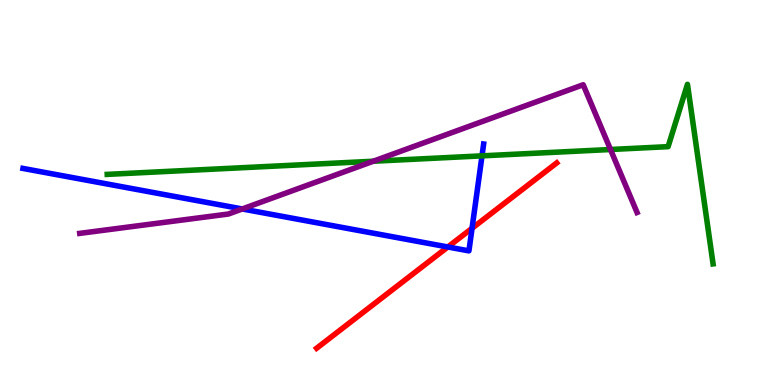[{'lines': ['blue', 'red'], 'intersections': [{'x': 5.78, 'y': 3.59}, {'x': 6.09, 'y': 4.07}]}, {'lines': ['green', 'red'], 'intersections': []}, {'lines': ['purple', 'red'], 'intersections': []}, {'lines': ['blue', 'green'], 'intersections': [{'x': 6.22, 'y': 5.95}]}, {'lines': ['blue', 'purple'], 'intersections': [{'x': 3.13, 'y': 4.57}]}, {'lines': ['green', 'purple'], 'intersections': [{'x': 4.82, 'y': 5.81}, {'x': 7.88, 'y': 6.12}]}]